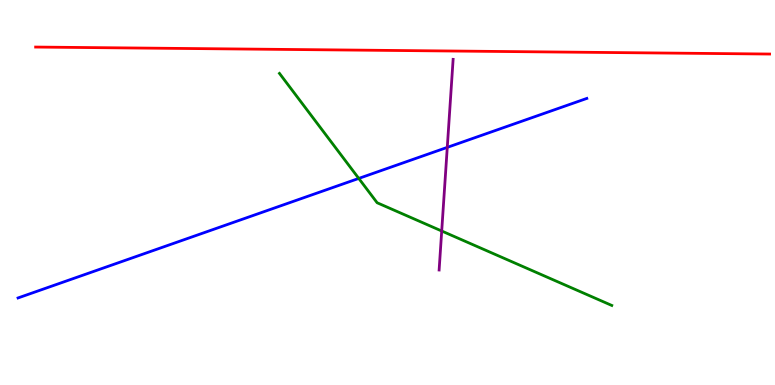[{'lines': ['blue', 'red'], 'intersections': []}, {'lines': ['green', 'red'], 'intersections': []}, {'lines': ['purple', 'red'], 'intersections': []}, {'lines': ['blue', 'green'], 'intersections': [{'x': 4.63, 'y': 5.37}]}, {'lines': ['blue', 'purple'], 'intersections': [{'x': 5.77, 'y': 6.17}]}, {'lines': ['green', 'purple'], 'intersections': [{'x': 5.7, 'y': 4.0}]}]